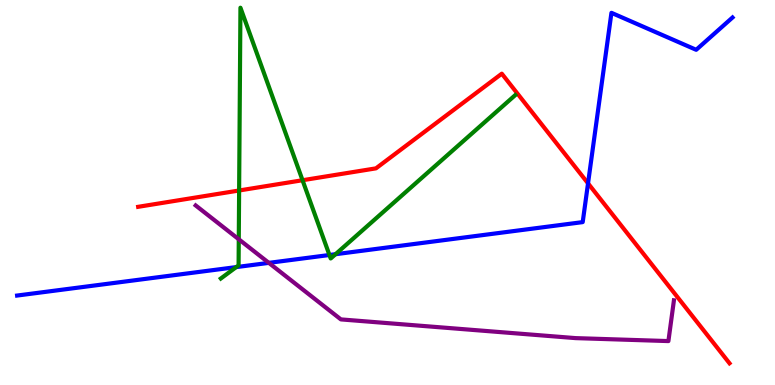[{'lines': ['blue', 'red'], 'intersections': [{'x': 7.59, 'y': 5.24}]}, {'lines': ['green', 'red'], 'intersections': [{'x': 3.09, 'y': 5.05}, {'x': 3.9, 'y': 5.32}]}, {'lines': ['purple', 'red'], 'intersections': []}, {'lines': ['blue', 'green'], 'intersections': [{'x': 3.05, 'y': 3.06}, {'x': 4.25, 'y': 3.38}, {'x': 4.33, 'y': 3.4}]}, {'lines': ['blue', 'purple'], 'intersections': [{'x': 3.47, 'y': 3.17}]}, {'lines': ['green', 'purple'], 'intersections': [{'x': 3.08, 'y': 3.79}]}]